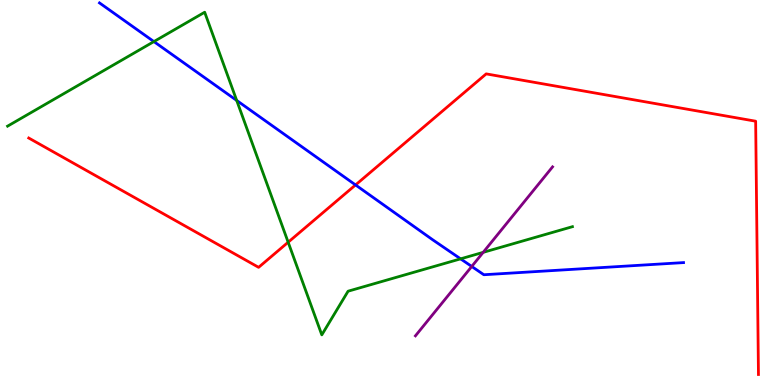[{'lines': ['blue', 'red'], 'intersections': [{'x': 4.59, 'y': 5.2}]}, {'lines': ['green', 'red'], 'intersections': [{'x': 3.72, 'y': 3.71}]}, {'lines': ['purple', 'red'], 'intersections': []}, {'lines': ['blue', 'green'], 'intersections': [{'x': 1.99, 'y': 8.92}, {'x': 3.05, 'y': 7.39}, {'x': 5.94, 'y': 3.28}]}, {'lines': ['blue', 'purple'], 'intersections': [{'x': 6.09, 'y': 3.08}]}, {'lines': ['green', 'purple'], 'intersections': [{'x': 6.23, 'y': 3.45}]}]